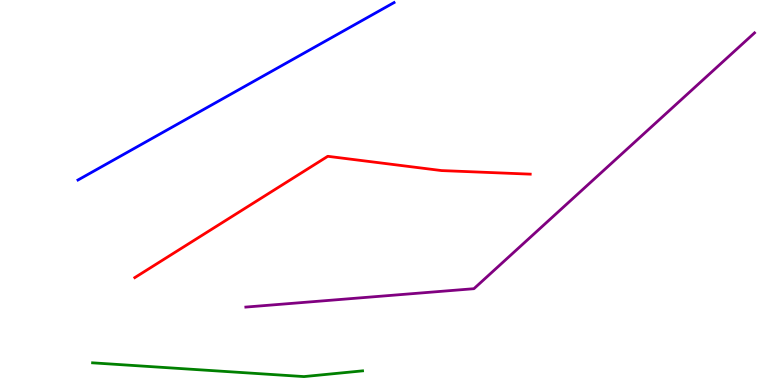[{'lines': ['blue', 'red'], 'intersections': []}, {'lines': ['green', 'red'], 'intersections': []}, {'lines': ['purple', 'red'], 'intersections': []}, {'lines': ['blue', 'green'], 'intersections': []}, {'lines': ['blue', 'purple'], 'intersections': []}, {'lines': ['green', 'purple'], 'intersections': []}]